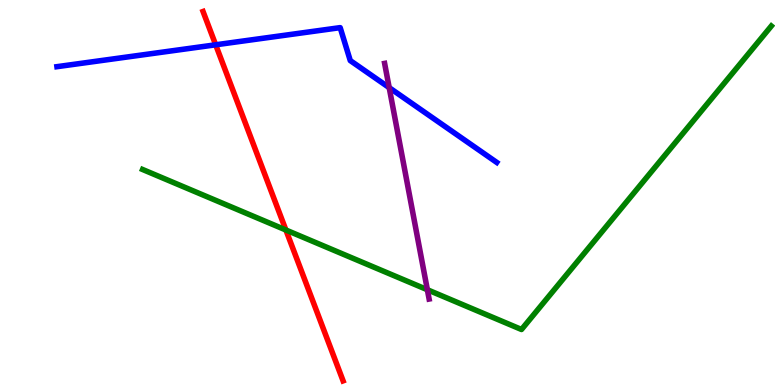[{'lines': ['blue', 'red'], 'intersections': [{'x': 2.78, 'y': 8.84}]}, {'lines': ['green', 'red'], 'intersections': [{'x': 3.69, 'y': 4.03}]}, {'lines': ['purple', 'red'], 'intersections': []}, {'lines': ['blue', 'green'], 'intersections': []}, {'lines': ['blue', 'purple'], 'intersections': [{'x': 5.02, 'y': 7.72}]}, {'lines': ['green', 'purple'], 'intersections': [{'x': 5.51, 'y': 2.47}]}]